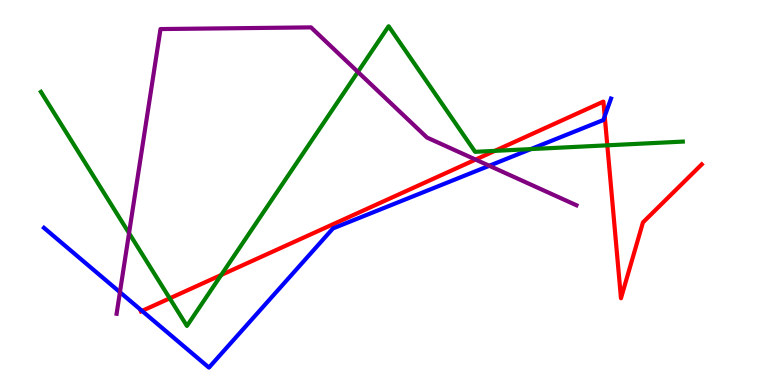[{'lines': ['blue', 'red'], 'intersections': [{'x': 1.83, 'y': 1.92}, {'x': 7.8, 'y': 6.98}]}, {'lines': ['green', 'red'], 'intersections': [{'x': 2.19, 'y': 2.25}, {'x': 2.85, 'y': 2.86}, {'x': 6.38, 'y': 6.08}, {'x': 7.84, 'y': 6.23}]}, {'lines': ['purple', 'red'], 'intersections': [{'x': 6.14, 'y': 5.86}]}, {'lines': ['blue', 'green'], 'intersections': [{'x': 6.85, 'y': 6.13}]}, {'lines': ['blue', 'purple'], 'intersections': [{'x': 1.55, 'y': 2.41}, {'x': 6.31, 'y': 5.69}]}, {'lines': ['green', 'purple'], 'intersections': [{'x': 1.67, 'y': 3.94}, {'x': 4.62, 'y': 8.13}]}]